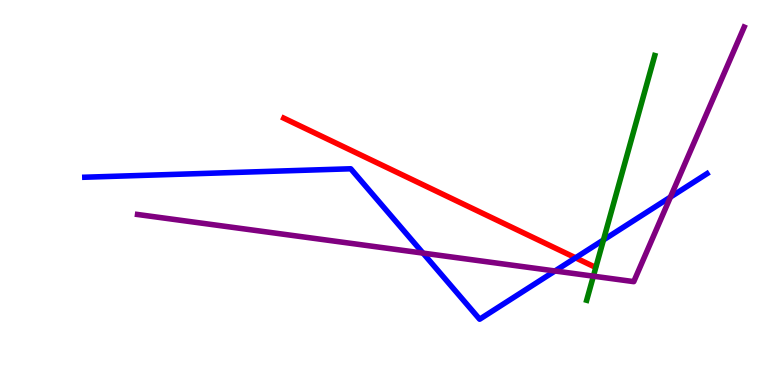[{'lines': ['blue', 'red'], 'intersections': [{'x': 7.43, 'y': 3.3}]}, {'lines': ['green', 'red'], 'intersections': []}, {'lines': ['purple', 'red'], 'intersections': []}, {'lines': ['blue', 'green'], 'intersections': [{'x': 7.79, 'y': 3.77}]}, {'lines': ['blue', 'purple'], 'intersections': [{'x': 5.46, 'y': 3.43}, {'x': 7.16, 'y': 2.96}, {'x': 8.65, 'y': 4.88}]}, {'lines': ['green', 'purple'], 'intersections': [{'x': 7.66, 'y': 2.83}]}]